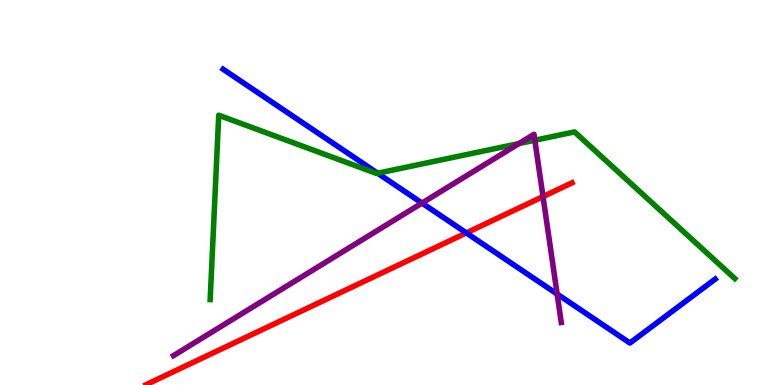[{'lines': ['blue', 'red'], 'intersections': [{'x': 6.02, 'y': 3.95}]}, {'lines': ['green', 'red'], 'intersections': []}, {'lines': ['purple', 'red'], 'intersections': [{'x': 7.01, 'y': 4.89}]}, {'lines': ['blue', 'green'], 'intersections': [{'x': 4.87, 'y': 5.5}]}, {'lines': ['blue', 'purple'], 'intersections': [{'x': 5.45, 'y': 4.73}, {'x': 7.19, 'y': 2.36}]}, {'lines': ['green', 'purple'], 'intersections': [{'x': 6.7, 'y': 6.27}, {'x': 6.9, 'y': 6.36}]}]